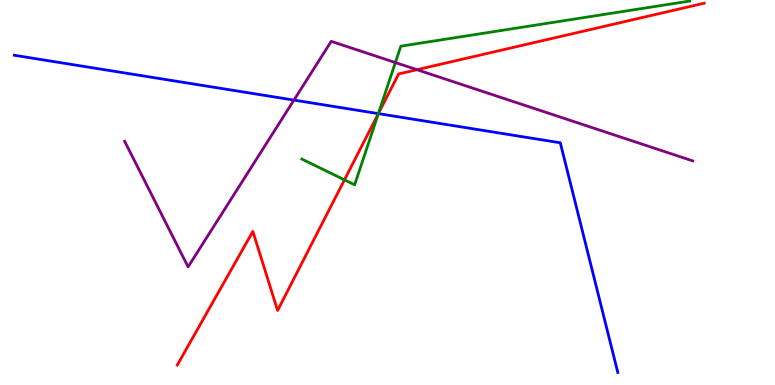[{'lines': ['blue', 'red'], 'intersections': [{'x': 4.88, 'y': 7.05}]}, {'lines': ['green', 'red'], 'intersections': [{'x': 4.44, 'y': 5.33}, {'x': 4.88, 'y': 7.05}]}, {'lines': ['purple', 'red'], 'intersections': [{'x': 5.38, 'y': 8.19}]}, {'lines': ['blue', 'green'], 'intersections': [{'x': 4.88, 'y': 7.05}]}, {'lines': ['blue', 'purple'], 'intersections': [{'x': 3.79, 'y': 7.4}]}, {'lines': ['green', 'purple'], 'intersections': [{'x': 5.1, 'y': 8.38}]}]